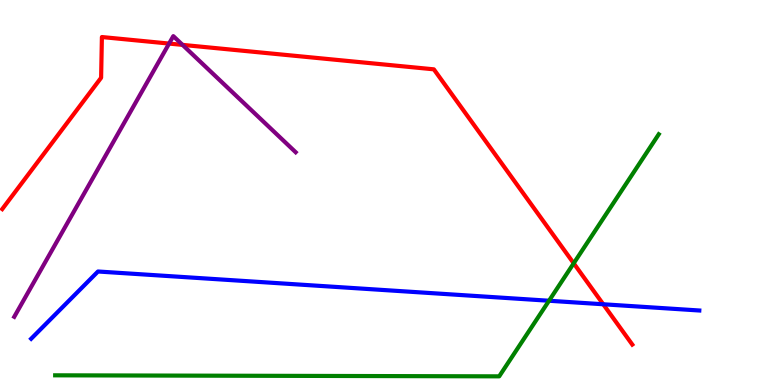[{'lines': ['blue', 'red'], 'intersections': [{'x': 7.78, 'y': 2.1}]}, {'lines': ['green', 'red'], 'intersections': [{'x': 7.4, 'y': 3.16}]}, {'lines': ['purple', 'red'], 'intersections': [{'x': 2.18, 'y': 8.87}, {'x': 2.36, 'y': 8.83}]}, {'lines': ['blue', 'green'], 'intersections': [{'x': 7.08, 'y': 2.19}]}, {'lines': ['blue', 'purple'], 'intersections': []}, {'lines': ['green', 'purple'], 'intersections': []}]